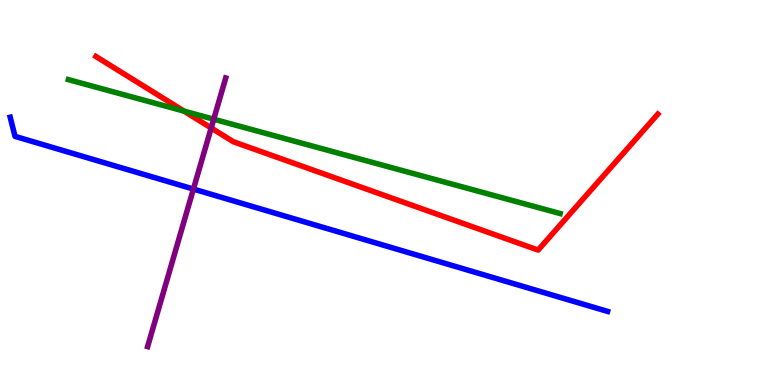[{'lines': ['blue', 'red'], 'intersections': []}, {'lines': ['green', 'red'], 'intersections': [{'x': 2.37, 'y': 7.11}]}, {'lines': ['purple', 'red'], 'intersections': [{'x': 2.72, 'y': 6.68}]}, {'lines': ['blue', 'green'], 'intersections': []}, {'lines': ['blue', 'purple'], 'intersections': [{'x': 2.5, 'y': 5.09}]}, {'lines': ['green', 'purple'], 'intersections': [{'x': 2.76, 'y': 6.9}]}]